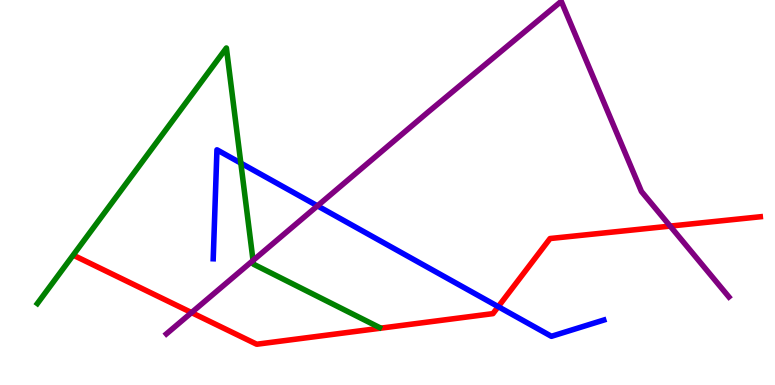[{'lines': ['blue', 'red'], 'intersections': [{'x': 6.43, 'y': 2.03}]}, {'lines': ['green', 'red'], 'intersections': []}, {'lines': ['purple', 'red'], 'intersections': [{'x': 2.47, 'y': 1.88}, {'x': 8.65, 'y': 4.13}]}, {'lines': ['blue', 'green'], 'intersections': [{'x': 3.11, 'y': 5.76}]}, {'lines': ['blue', 'purple'], 'intersections': [{'x': 4.1, 'y': 4.65}]}, {'lines': ['green', 'purple'], 'intersections': [{'x': 3.27, 'y': 3.23}]}]